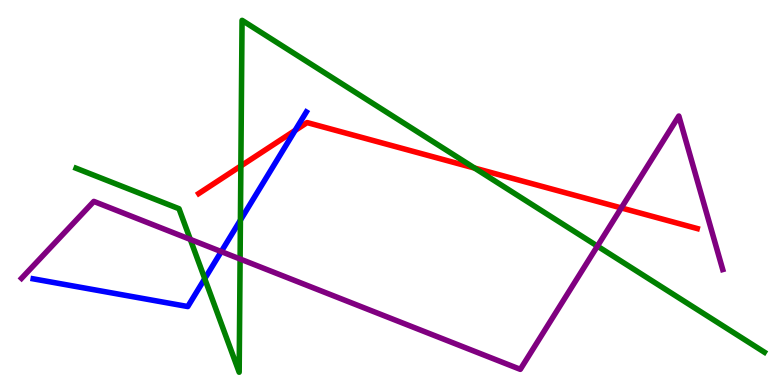[{'lines': ['blue', 'red'], 'intersections': [{'x': 3.81, 'y': 6.61}]}, {'lines': ['green', 'red'], 'intersections': [{'x': 3.11, 'y': 5.69}, {'x': 6.12, 'y': 5.63}]}, {'lines': ['purple', 'red'], 'intersections': [{'x': 8.02, 'y': 4.6}]}, {'lines': ['blue', 'green'], 'intersections': [{'x': 2.64, 'y': 2.76}, {'x': 3.1, 'y': 4.28}]}, {'lines': ['blue', 'purple'], 'intersections': [{'x': 2.85, 'y': 3.47}]}, {'lines': ['green', 'purple'], 'intersections': [{'x': 2.46, 'y': 3.78}, {'x': 3.1, 'y': 3.27}, {'x': 7.71, 'y': 3.61}]}]